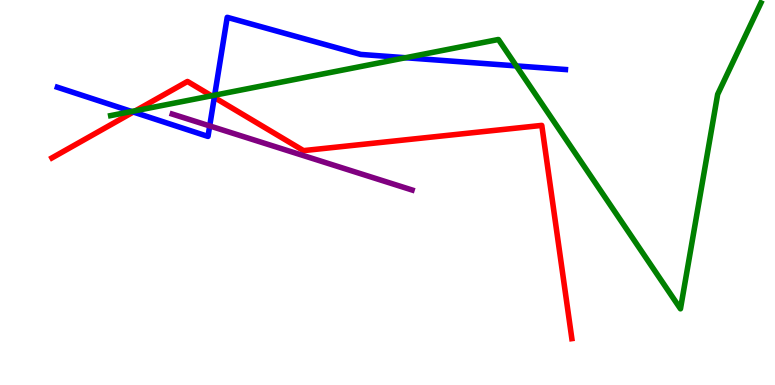[{'lines': ['blue', 'red'], 'intersections': [{'x': 1.72, 'y': 7.09}, {'x': 2.77, 'y': 7.47}]}, {'lines': ['green', 'red'], 'intersections': [{'x': 1.75, 'y': 7.12}, {'x': 2.73, 'y': 7.51}]}, {'lines': ['purple', 'red'], 'intersections': []}, {'lines': ['blue', 'green'], 'intersections': [{'x': 1.7, 'y': 7.1}, {'x': 2.77, 'y': 7.53}, {'x': 5.23, 'y': 8.5}, {'x': 6.66, 'y': 8.29}]}, {'lines': ['blue', 'purple'], 'intersections': [{'x': 2.71, 'y': 6.73}]}, {'lines': ['green', 'purple'], 'intersections': []}]